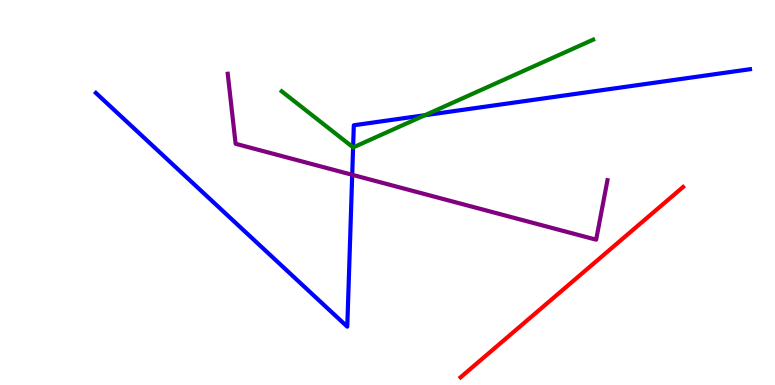[{'lines': ['blue', 'red'], 'intersections': []}, {'lines': ['green', 'red'], 'intersections': []}, {'lines': ['purple', 'red'], 'intersections': []}, {'lines': ['blue', 'green'], 'intersections': [{'x': 4.56, 'y': 6.17}, {'x': 5.48, 'y': 7.01}]}, {'lines': ['blue', 'purple'], 'intersections': [{'x': 4.54, 'y': 5.46}]}, {'lines': ['green', 'purple'], 'intersections': []}]